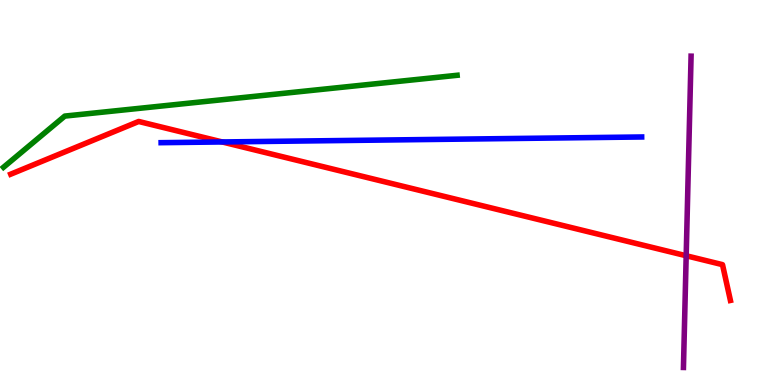[{'lines': ['blue', 'red'], 'intersections': [{'x': 2.87, 'y': 6.31}]}, {'lines': ['green', 'red'], 'intersections': []}, {'lines': ['purple', 'red'], 'intersections': [{'x': 8.85, 'y': 3.36}]}, {'lines': ['blue', 'green'], 'intersections': []}, {'lines': ['blue', 'purple'], 'intersections': []}, {'lines': ['green', 'purple'], 'intersections': []}]